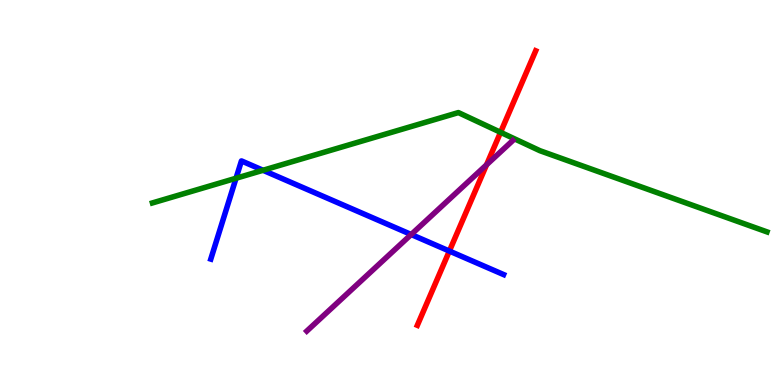[{'lines': ['blue', 'red'], 'intersections': [{'x': 5.8, 'y': 3.48}]}, {'lines': ['green', 'red'], 'intersections': [{'x': 6.46, 'y': 6.56}]}, {'lines': ['purple', 'red'], 'intersections': [{'x': 6.28, 'y': 5.72}]}, {'lines': ['blue', 'green'], 'intersections': [{'x': 3.05, 'y': 5.37}, {'x': 3.39, 'y': 5.58}]}, {'lines': ['blue', 'purple'], 'intersections': [{'x': 5.31, 'y': 3.91}]}, {'lines': ['green', 'purple'], 'intersections': []}]